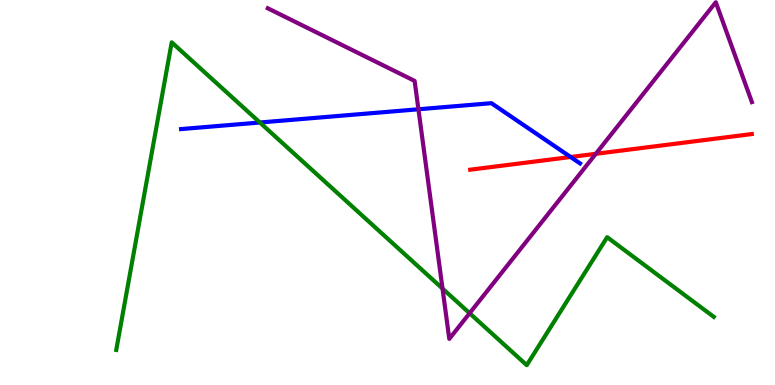[{'lines': ['blue', 'red'], 'intersections': [{'x': 7.36, 'y': 5.92}]}, {'lines': ['green', 'red'], 'intersections': []}, {'lines': ['purple', 'red'], 'intersections': [{'x': 7.69, 'y': 6.0}]}, {'lines': ['blue', 'green'], 'intersections': [{'x': 3.35, 'y': 6.82}]}, {'lines': ['blue', 'purple'], 'intersections': [{'x': 5.4, 'y': 7.16}]}, {'lines': ['green', 'purple'], 'intersections': [{'x': 5.71, 'y': 2.5}, {'x': 6.06, 'y': 1.86}]}]